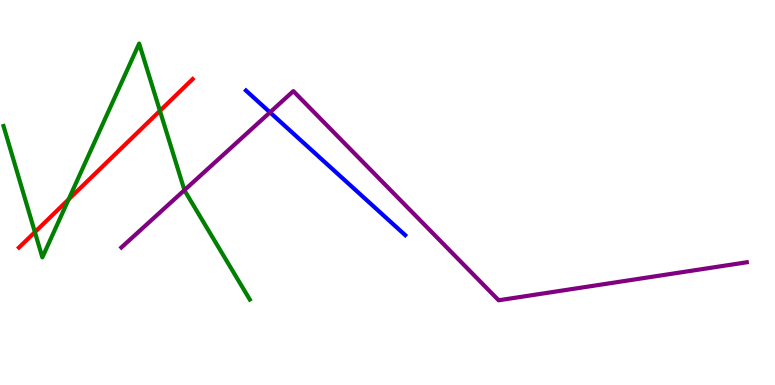[{'lines': ['blue', 'red'], 'intersections': []}, {'lines': ['green', 'red'], 'intersections': [{'x': 0.45, 'y': 3.97}, {'x': 0.885, 'y': 4.82}, {'x': 2.06, 'y': 7.12}]}, {'lines': ['purple', 'red'], 'intersections': []}, {'lines': ['blue', 'green'], 'intersections': []}, {'lines': ['blue', 'purple'], 'intersections': [{'x': 3.48, 'y': 7.08}]}, {'lines': ['green', 'purple'], 'intersections': [{'x': 2.38, 'y': 5.06}]}]